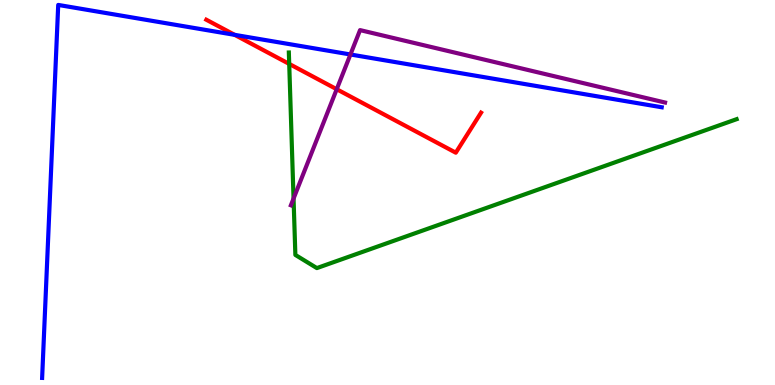[{'lines': ['blue', 'red'], 'intersections': [{'x': 3.03, 'y': 9.09}]}, {'lines': ['green', 'red'], 'intersections': [{'x': 3.73, 'y': 8.34}]}, {'lines': ['purple', 'red'], 'intersections': [{'x': 4.34, 'y': 7.68}]}, {'lines': ['blue', 'green'], 'intersections': []}, {'lines': ['blue', 'purple'], 'intersections': [{'x': 4.52, 'y': 8.58}]}, {'lines': ['green', 'purple'], 'intersections': [{'x': 3.79, 'y': 4.84}]}]